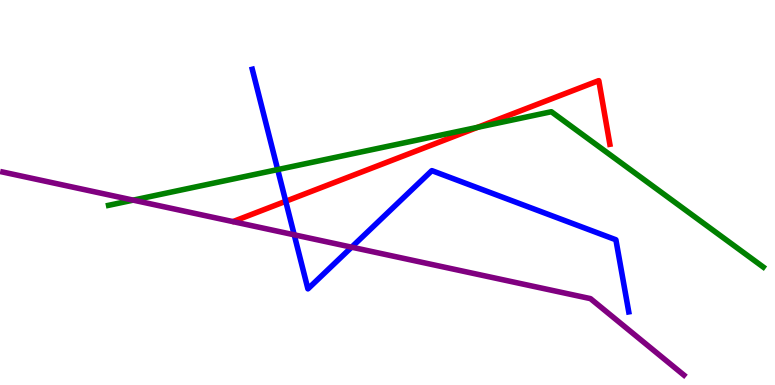[{'lines': ['blue', 'red'], 'intersections': [{'x': 3.69, 'y': 4.77}]}, {'lines': ['green', 'red'], 'intersections': [{'x': 6.16, 'y': 6.69}]}, {'lines': ['purple', 'red'], 'intersections': []}, {'lines': ['blue', 'green'], 'intersections': [{'x': 3.58, 'y': 5.6}]}, {'lines': ['blue', 'purple'], 'intersections': [{'x': 3.8, 'y': 3.9}, {'x': 4.54, 'y': 3.58}]}, {'lines': ['green', 'purple'], 'intersections': [{'x': 1.72, 'y': 4.8}]}]